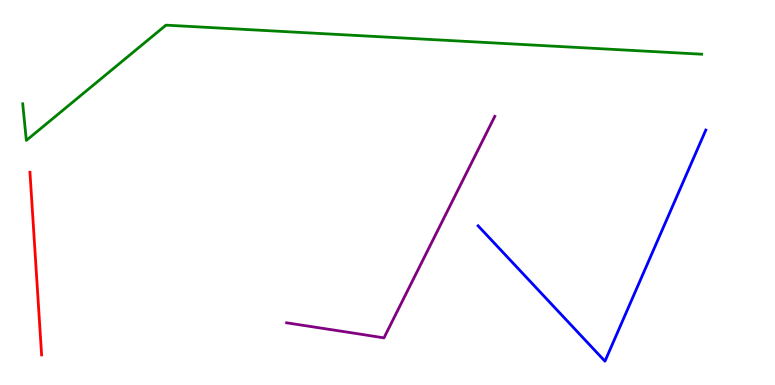[{'lines': ['blue', 'red'], 'intersections': []}, {'lines': ['green', 'red'], 'intersections': []}, {'lines': ['purple', 'red'], 'intersections': []}, {'lines': ['blue', 'green'], 'intersections': []}, {'lines': ['blue', 'purple'], 'intersections': []}, {'lines': ['green', 'purple'], 'intersections': []}]